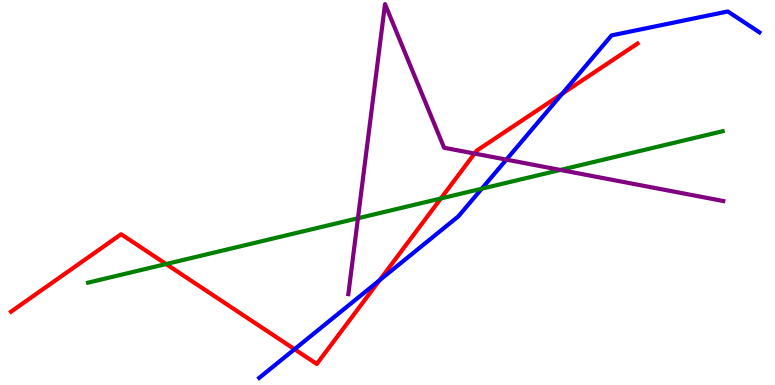[{'lines': ['blue', 'red'], 'intersections': [{'x': 3.8, 'y': 0.929}, {'x': 4.9, 'y': 2.72}, {'x': 7.25, 'y': 7.56}]}, {'lines': ['green', 'red'], 'intersections': [{'x': 2.14, 'y': 3.14}, {'x': 5.69, 'y': 4.85}]}, {'lines': ['purple', 'red'], 'intersections': [{'x': 6.12, 'y': 6.01}]}, {'lines': ['blue', 'green'], 'intersections': [{'x': 6.22, 'y': 5.1}]}, {'lines': ['blue', 'purple'], 'intersections': [{'x': 6.53, 'y': 5.85}]}, {'lines': ['green', 'purple'], 'intersections': [{'x': 4.62, 'y': 4.33}, {'x': 7.23, 'y': 5.59}]}]